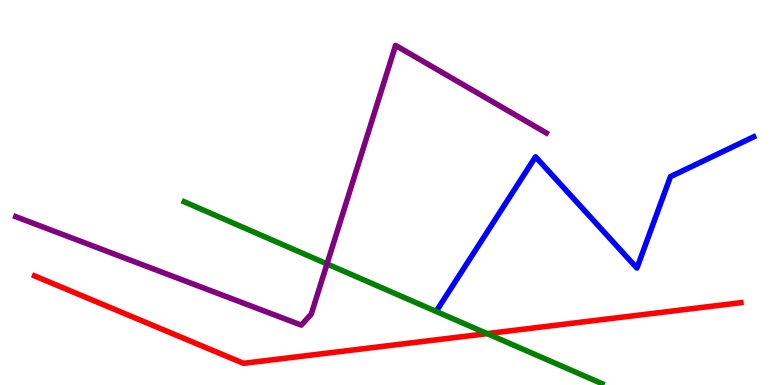[{'lines': ['blue', 'red'], 'intersections': []}, {'lines': ['green', 'red'], 'intersections': [{'x': 6.29, 'y': 1.33}]}, {'lines': ['purple', 'red'], 'intersections': []}, {'lines': ['blue', 'green'], 'intersections': []}, {'lines': ['blue', 'purple'], 'intersections': []}, {'lines': ['green', 'purple'], 'intersections': [{'x': 4.22, 'y': 3.15}]}]